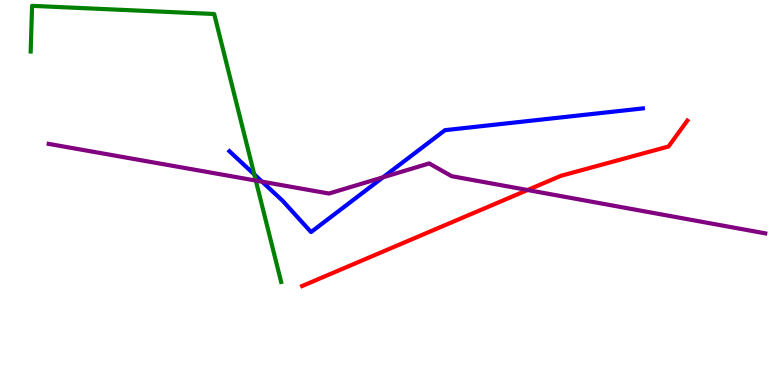[{'lines': ['blue', 'red'], 'intersections': []}, {'lines': ['green', 'red'], 'intersections': []}, {'lines': ['purple', 'red'], 'intersections': [{'x': 6.81, 'y': 5.06}]}, {'lines': ['blue', 'green'], 'intersections': [{'x': 3.28, 'y': 5.47}]}, {'lines': ['blue', 'purple'], 'intersections': [{'x': 3.38, 'y': 5.28}, {'x': 4.94, 'y': 5.4}]}, {'lines': ['green', 'purple'], 'intersections': [{'x': 3.3, 'y': 5.31}]}]